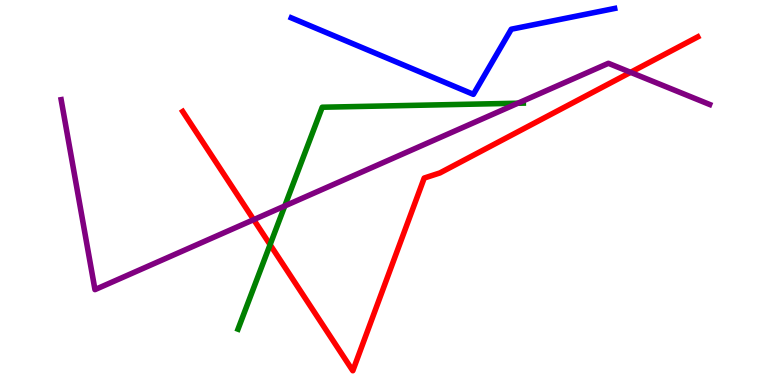[{'lines': ['blue', 'red'], 'intersections': []}, {'lines': ['green', 'red'], 'intersections': [{'x': 3.48, 'y': 3.65}]}, {'lines': ['purple', 'red'], 'intersections': [{'x': 3.27, 'y': 4.29}, {'x': 8.14, 'y': 8.12}]}, {'lines': ['blue', 'green'], 'intersections': []}, {'lines': ['blue', 'purple'], 'intersections': []}, {'lines': ['green', 'purple'], 'intersections': [{'x': 3.67, 'y': 4.65}, {'x': 6.68, 'y': 7.32}]}]